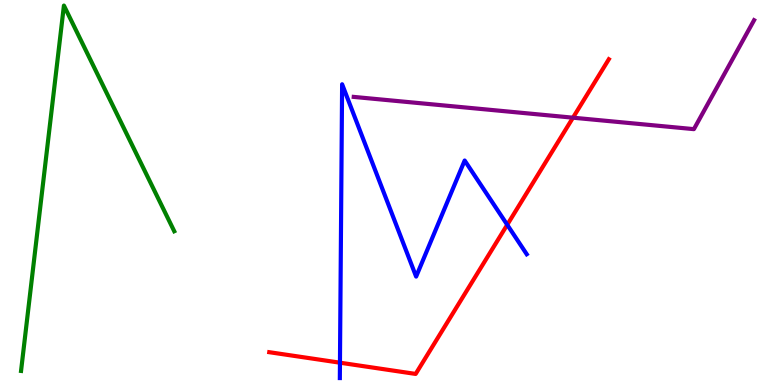[{'lines': ['blue', 'red'], 'intersections': [{'x': 4.39, 'y': 0.579}, {'x': 6.54, 'y': 4.16}]}, {'lines': ['green', 'red'], 'intersections': []}, {'lines': ['purple', 'red'], 'intersections': [{'x': 7.39, 'y': 6.94}]}, {'lines': ['blue', 'green'], 'intersections': []}, {'lines': ['blue', 'purple'], 'intersections': []}, {'lines': ['green', 'purple'], 'intersections': []}]